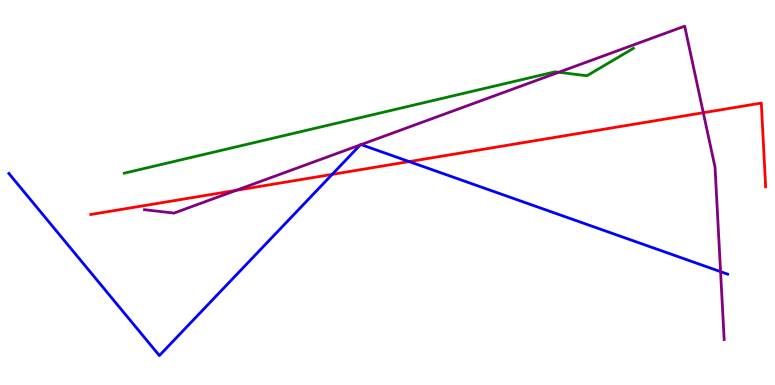[{'lines': ['blue', 'red'], 'intersections': [{'x': 4.29, 'y': 5.47}, {'x': 5.28, 'y': 5.8}]}, {'lines': ['green', 'red'], 'intersections': []}, {'lines': ['purple', 'red'], 'intersections': [{'x': 3.05, 'y': 5.06}, {'x': 9.07, 'y': 7.07}]}, {'lines': ['blue', 'green'], 'intersections': []}, {'lines': ['blue', 'purple'], 'intersections': [{'x': 4.65, 'y': 6.24}, {'x': 4.66, 'y': 6.24}, {'x': 9.3, 'y': 2.94}]}, {'lines': ['green', 'purple'], 'intersections': [{'x': 7.21, 'y': 8.12}]}]